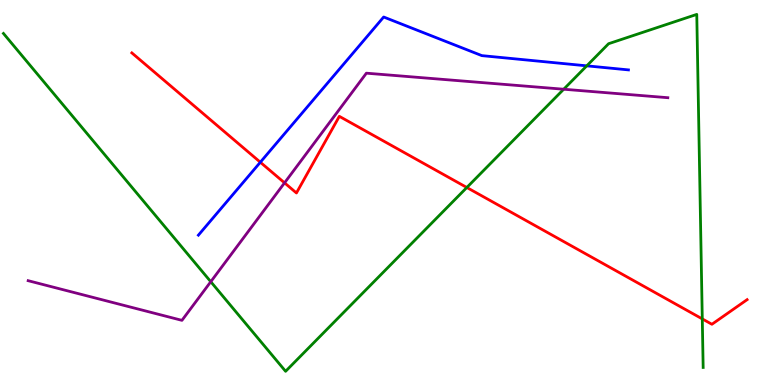[{'lines': ['blue', 'red'], 'intersections': [{'x': 3.36, 'y': 5.79}]}, {'lines': ['green', 'red'], 'intersections': [{'x': 6.02, 'y': 5.13}, {'x': 9.06, 'y': 1.72}]}, {'lines': ['purple', 'red'], 'intersections': [{'x': 3.67, 'y': 5.25}]}, {'lines': ['blue', 'green'], 'intersections': [{'x': 7.57, 'y': 8.29}]}, {'lines': ['blue', 'purple'], 'intersections': []}, {'lines': ['green', 'purple'], 'intersections': [{'x': 2.72, 'y': 2.68}, {'x': 7.27, 'y': 7.68}]}]